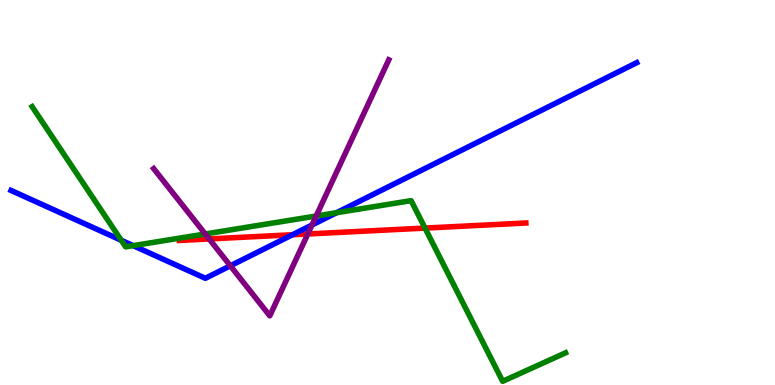[{'lines': ['blue', 'red'], 'intersections': [{'x': 3.77, 'y': 3.9}]}, {'lines': ['green', 'red'], 'intersections': [{'x': 5.48, 'y': 4.08}]}, {'lines': ['purple', 'red'], 'intersections': [{'x': 2.7, 'y': 3.79}, {'x': 3.97, 'y': 3.92}]}, {'lines': ['blue', 'green'], 'intersections': [{'x': 1.56, 'y': 3.76}, {'x': 1.72, 'y': 3.62}, {'x': 4.34, 'y': 4.47}]}, {'lines': ['blue', 'purple'], 'intersections': [{'x': 2.97, 'y': 3.1}, {'x': 4.03, 'y': 4.16}]}, {'lines': ['green', 'purple'], 'intersections': [{'x': 2.65, 'y': 3.92}, {'x': 4.08, 'y': 4.39}]}]